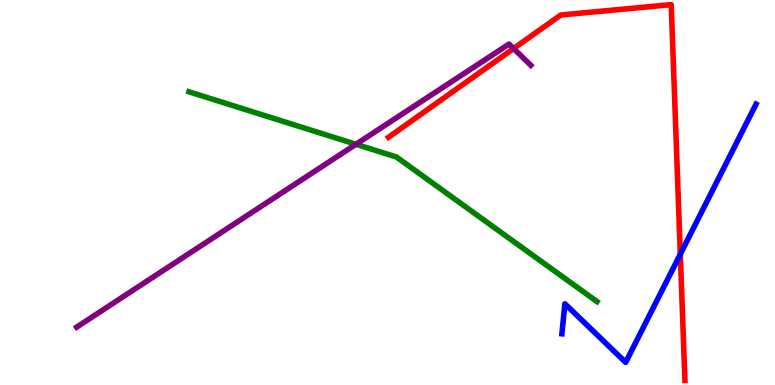[{'lines': ['blue', 'red'], 'intersections': [{'x': 8.78, 'y': 3.4}]}, {'lines': ['green', 'red'], 'intersections': []}, {'lines': ['purple', 'red'], 'intersections': [{'x': 6.63, 'y': 8.74}]}, {'lines': ['blue', 'green'], 'intersections': []}, {'lines': ['blue', 'purple'], 'intersections': []}, {'lines': ['green', 'purple'], 'intersections': [{'x': 4.59, 'y': 6.25}]}]